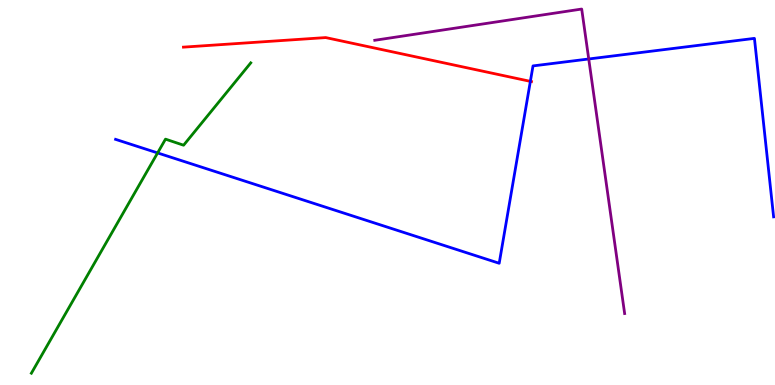[{'lines': ['blue', 'red'], 'intersections': [{'x': 6.84, 'y': 7.89}]}, {'lines': ['green', 'red'], 'intersections': []}, {'lines': ['purple', 'red'], 'intersections': []}, {'lines': ['blue', 'green'], 'intersections': [{'x': 2.03, 'y': 6.03}]}, {'lines': ['blue', 'purple'], 'intersections': [{'x': 7.6, 'y': 8.47}]}, {'lines': ['green', 'purple'], 'intersections': []}]